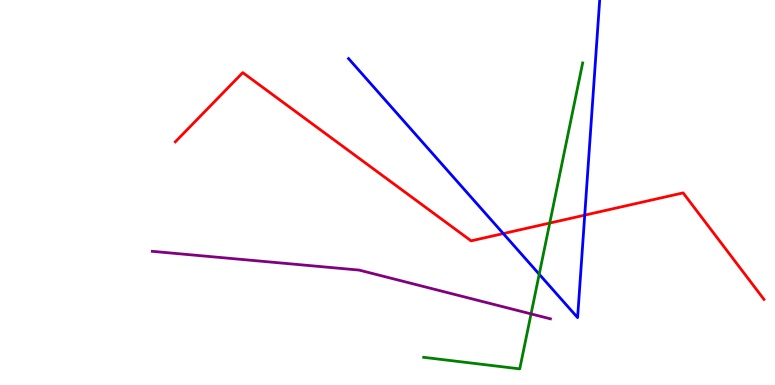[{'lines': ['blue', 'red'], 'intersections': [{'x': 6.49, 'y': 3.93}, {'x': 7.54, 'y': 4.41}]}, {'lines': ['green', 'red'], 'intersections': [{'x': 7.09, 'y': 4.21}]}, {'lines': ['purple', 'red'], 'intersections': []}, {'lines': ['blue', 'green'], 'intersections': [{'x': 6.96, 'y': 2.88}]}, {'lines': ['blue', 'purple'], 'intersections': []}, {'lines': ['green', 'purple'], 'intersections': [{'x': 6.85, 'y': 1.85}]}]